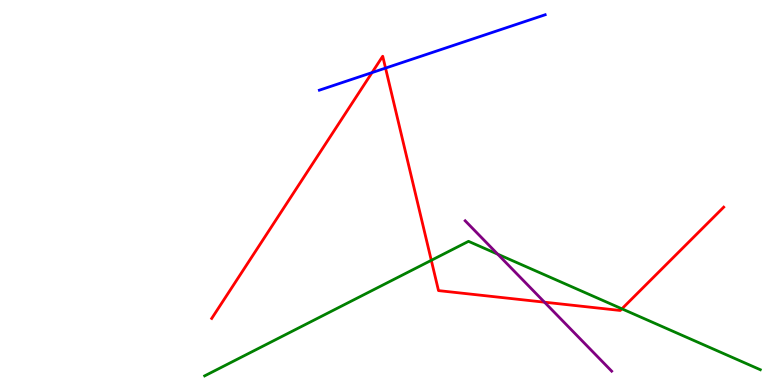[{'lines': ['blue', 'red'], 'intersections': [{'x': 4.8, 'y': 8.11}, {'x': 4.97, 'y': 8.23}]}, {'lines': ['green', 'red'], 'intersections': [{'x': 5.57, 'y': 3.24}, {'x': 8.02, 'y': 1.98}]}, {'lines': ['purple', 'red'], 'intersections': [{'x': 7.03, 'y': 2.15}]}, {'lines': ['blue', 'green'], 'intersections': []}, {'lines': ['blue', 'purple'], 'intersections': []}, {'lines': ['green', 'purple'], 'intersections': [{'x': 6.42, 'y': 3.4}]}]